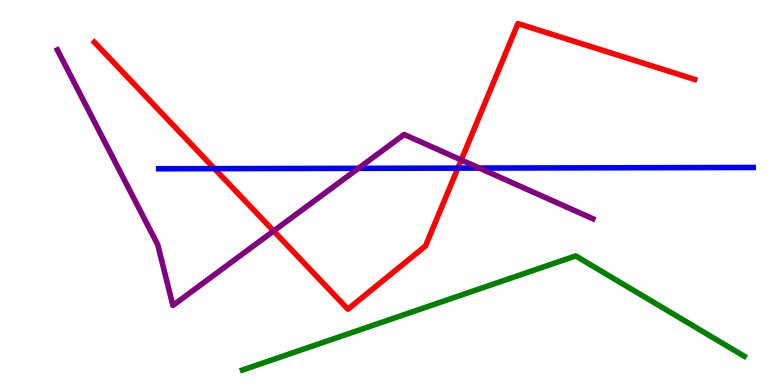[{'lines': ['blue', 'red'], 'intersections': [{'x': 2.77, 'y': 5.62}, {'x': 5.91, 'y': 5.63}]}, {'lines': ['green', 'red'], 'intersections': []}, {'lines': ['purple', 'red'], 'intersections': [{'x': 3.53, 'y': 4.0}, {'x': 5.95, 'y': 5.84}]}, {'lines': ['blue', 'green'], 'intersections': []}, {'lines': ['blue', 'purple'], 'intersections': [{'x': 4.62, 'y': 5.63}, {'x': 6.19, 'y': 5.63}]}, {'lines': ['green', 'purple'], 'intersections': []}]